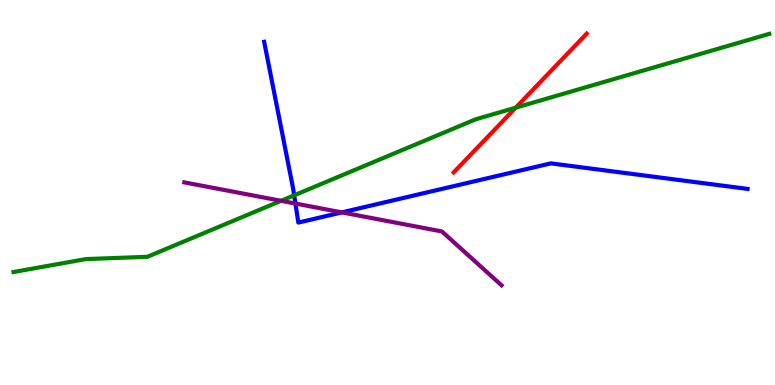[{'lines': ['blue', 'red'], 'intersections': []}, {'lines': ['green', 'red'], 'intersections': [{'x': 6.65, 'y': 7.2}]}, {'lines': ['purple', 'red'], 'intersections': []}, {'lines': ['blue', 'green'], 'intersections': [{'x': 3.8, 'y': 4.93}]}, {'lines': ['blue', 'purple'], 'intersections': [{'x': 3.81, 'y': 4.71}, {'x': 4.41, 'y': 4.48}]}, {'lines': ['green', 'purple'], 'intersections': [{'x': 3.63, 'y': 4.78}]}]